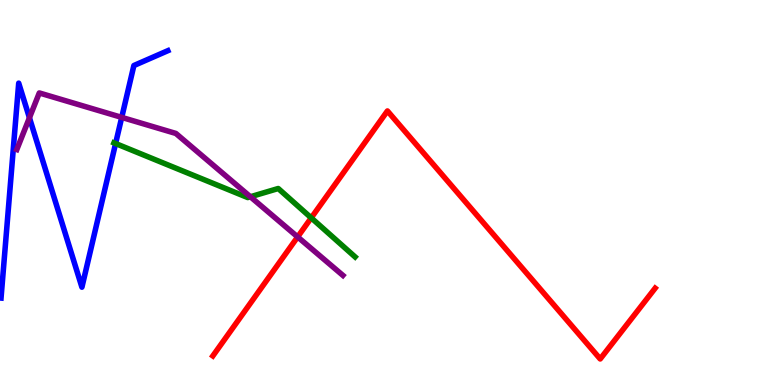[{'lines': ['blue', 'red'], 'intersections': []}, {'lines': ['green', 'red'], 'intersections': [{'x': 4.02, 'y': 4.34}]}, {'lines': ['purple', 'red'], 'intersections': [{'x': 3.84, 'y': 3.85}]}, {'lines': ['blue', 'green'], 'intersections': [{'x': 1.49, 'y': 6.27}]}, {'lines': ['blue', 'purple'], 'intersections': [{'x': 0.38, 'y': 6.94}, {'x': 1.57, 'y': 6.95}]}, {'lines': ['green', 'purple'], 'intersections': [{'x': 3.23, 'y': 4.89}]}]